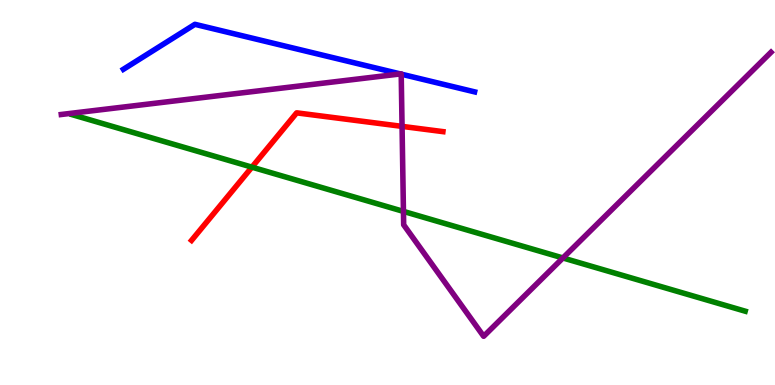[{'lines': ['blue', 'red'], 'intersections': []}, {'lines': ['green', 'red'], 'intersections': [{'x': 3.25, 'y': 5.66}]}, {'lines': ['purple', 'red'], 'intersections': [{'x': 5.19, 'y': 6.72}]}, {'lines': ['blue', 'green'], 'intersections': []}, {'lines': ['blue', 'purple'], 'intersections': [{'x': 5.17, 'y': 8.08}, {'x': 5.18, 'y': 8.07}]}, {'lines': ['green', 'purple'], 'intersections': [{'x': 5.21, 'y': 4.51}, {'x': 7.26, 'y': 3.3}]}]